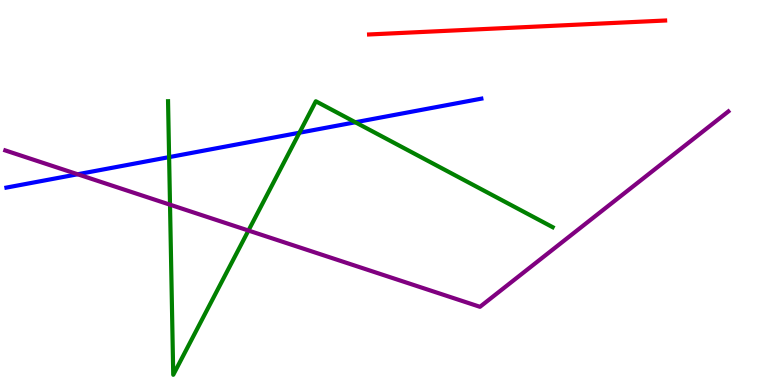[{'lines': ['blue', 'red'], 'intersections': []}, {'lines': ['green', 'red'], 'intersections': []}, {'lines': ['purple', 'red'], 'intersections': []}, {'lines': ['blue', 'green'], 'intersections': [{'x': 2.18, 'y': 5.92}, {'x': 3.86, 'y': 6.55}, {'x': 4.58, 'y': 6.82}]}, {'lines': ['blue', 'purple'], 'intersections': [{'x': 1.0, 'y': 5.47}]}, {'lines': ['green', 'purple'], 'intersections': [{'x': 2.19, 'y': 4.68}, {'x': 3.21, 'y': 4.01}]}]